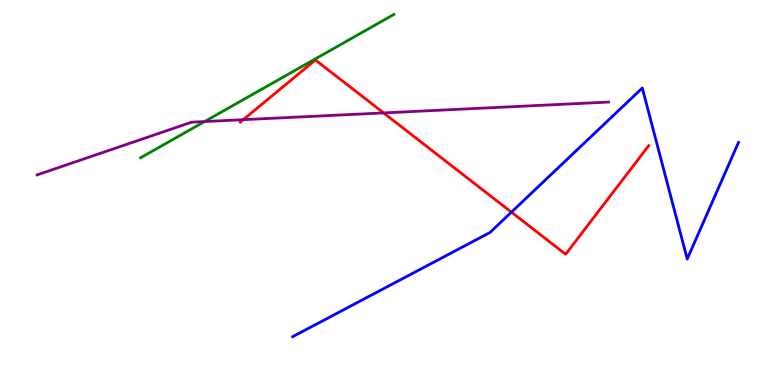[{'lines': ['blue', 'red'], 'intersections': [{'x': 6.6, 'y': 4.49}]}, {'lines': ['green', 'red'], 'intersections': []}, {'lines': ['purple', 'red'], 'intersections': [{'x': 3.14, 'y': 6.89}, {'x': 4.95, 'y': 7.07}]}, {'lines': ['blue', 'green'], 'intersections': []}, {'lines': ['blue', 'purple'], 'intersections': []}, {'lines': ['green', 'purple'], 'intersections': [{'x': 2.64, 'y': 6.84}]}]